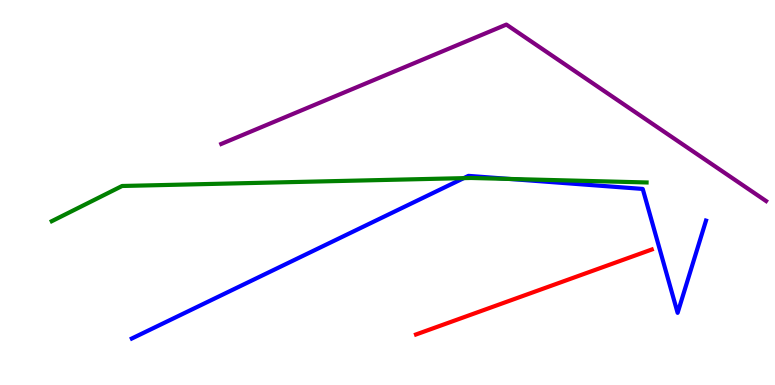[{'lines': ['blue', 'red'], 'intersections': []}, {'lines': ['green', 'red'], 'intersections': []}, {'lines': ['purple', 'red'], 'intersections': []}, {'lines': ['blue', 'green'], 'intersections': [{'x': 5.98, 'y': 5.37}, {'x': 6.57, 'y': 5.35}]}, {'lines': ['blue', 'purple'], 'intersections': []}, {'lines': ['green', 'purple'], 'intersections': []}]